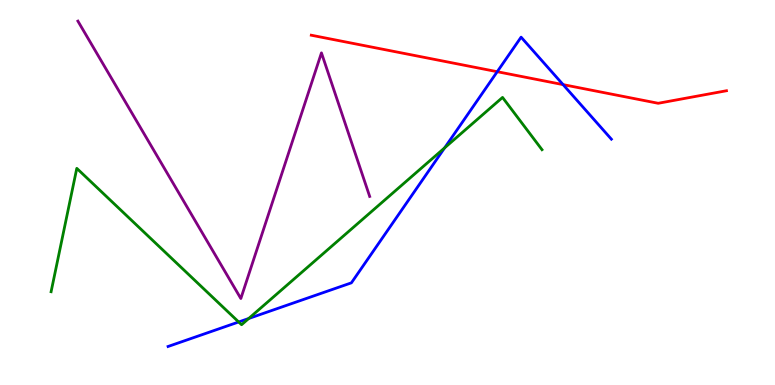[{'lines': ['blue', 'red'], 'intersections': [{'x': 6.42, 'y': 8.14}, {'x': 7.27, 'y': 7.8}]}, {'lines': ['green', 'red'], 'intersections': []}, {'lines': ['purple', 'red'], 'intersections': []}, {'lines': ['blue', 'green'], 'intersections': [{'x': 3.08, 'y': 1.64}, {'x': 3.21, 'y': 1.73}, {'x': 5.74, 'y': 6.16}]}, {'lines': ['blue', 'purple'], 'intersections': []}, {'lines': ['green', 'purple'], 'intersections': []}]